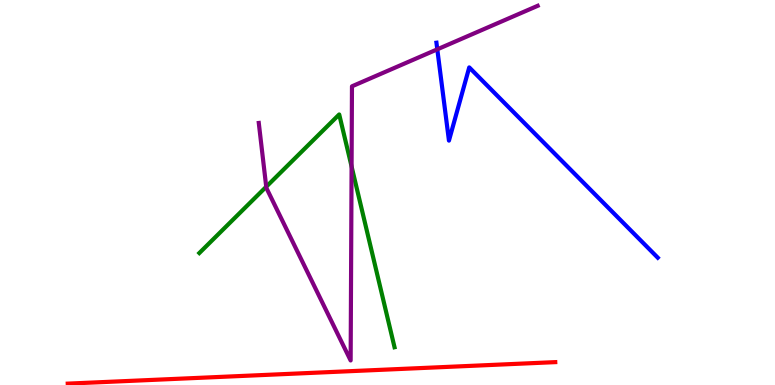[{'lines': ['blue', 'red'], 'intersections': []}, {'lines': ['green', 'red'], 'intersections': []}, {'lines': ['purple', 'red'], 'intersections': []}, {'lines': ['blue', 'green'], 'intersections': []}, {'lines': ['blue', 'purple'], 'intersections': [{'x': 5.64, 'y': 8.72}]}, {'lines': ['green', 'purple'], 'intersections': [{'x': 3.44, 'y': 5.15}, {'x': 4.54, 'y': 5.68}]}]